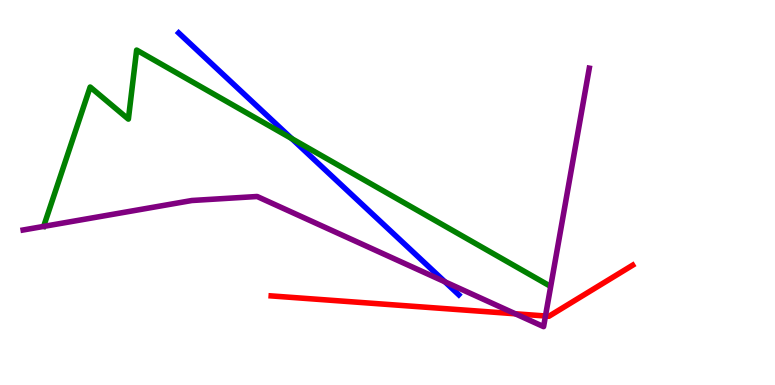[{'lines': ['blue', 'red'], 'intersections': []}, {'lines': ['green', 'red'], 'intersections': []}, {'lines': ['purple', 'red'], 'intersections': [{'x': 6.65, 'y': 1.85}, {'x': 7.04, 'y': 1.79}]}, {'lines': ['blue', 'green'], 'intersections': [{'x': 3.76, 'y': 6.4}]}, {'lines': ['blue', 'purple'], 'intersections': [{'x': 5.74, 'y': 2.68}]}, {'lines': ['green', 'purple'], 'intersections': []}]